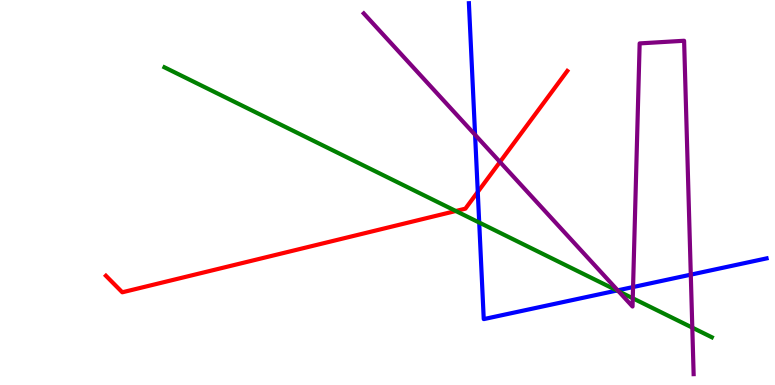[{'lines': ['blue', 'red'], 'intersections': [{'x': 6.16, 'y': 5.01}]}, {'lines': ['green', 'red'], 'intersections': [{'x': 5.88, 'y': 4.52}]}, {'lines': ['purple', 'red'], 'intersections': [{'x': 6.45, 'y': 5.79}]}, {'lines': ['blue', 'green'], 'intersections': [{'x': 6.18, 'y': 4.22}, {'x': 7.96, 'y': 2.45}]}, {'lines': ['blue', 'purple'], 'intersections': [{'x': 6.13, 'y': 6.5}, {'x': 7.97, 'y': 2.46}, {'x': 8.17, 'y': 2.54}, {'x': 8.91, 'y': 2.87}]}, {'lines': ['green', 'purple'], 'intersections': [{'x': 7.98, 'y': 2.44}, {'x': 8.16, 'y': 2.25}, {'x': 8.93, 'y': 1.49}]}]